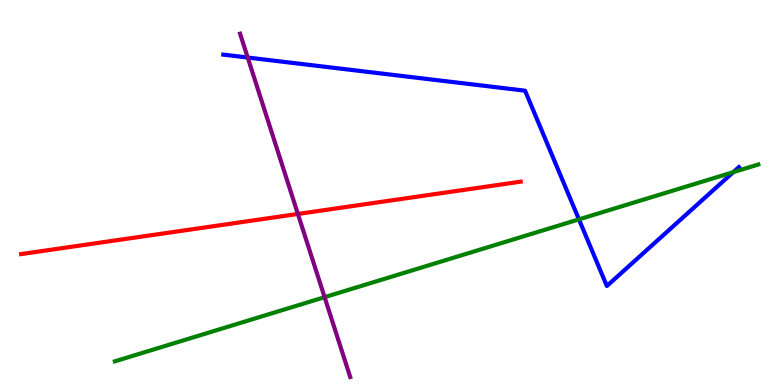[{'lines': ['blue', 'red'], 'intersections': []}, {'lines': ['green', 'red'], 'intersections': []}, {'lines': ['purple', 'red'], 'intersections': [{'x': 3.84, 'y': 4.44}]}, {'lines': ['blue', 'green'], 'intersections': [{'x': 7.47, 'y': 4.3}, {'x': 9.46, 'y': 5.53}]}, {'lines': ['blue', 'purple'], 'intersections': [{'x': 3.2, 'y': 8.51}]}, {'lines': ['green', 'purple'], 'intersections': [{'x': 4.19, 'y': 2.28}]}]